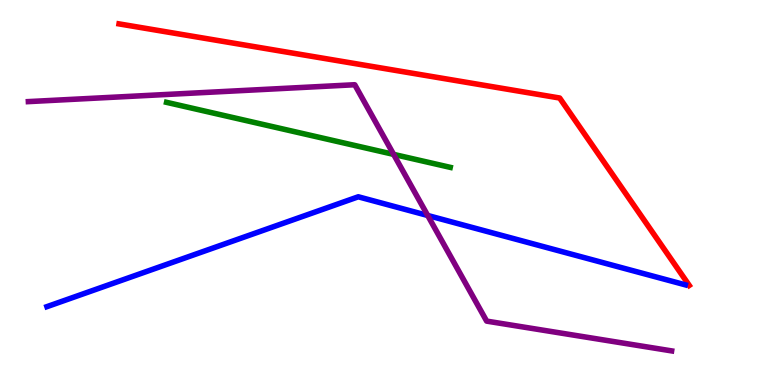[{'lines': ['blue', 'red'], 'intersections': []}, {'lines': ['green', 'red'], 'intersections': []}, {'lines': ['purple', 'red'], 'intersections': []}, {'lines': ['blue', 'green'], 'intersections': []}, {'lines': ['blue', 'purple'], 'intersections': [{'x': 5.52, 'y': 4.4}]}, {'lines': ['green', 'purple'], 'intersections': [{'x': 5.08, 'y': 5.99}]}]